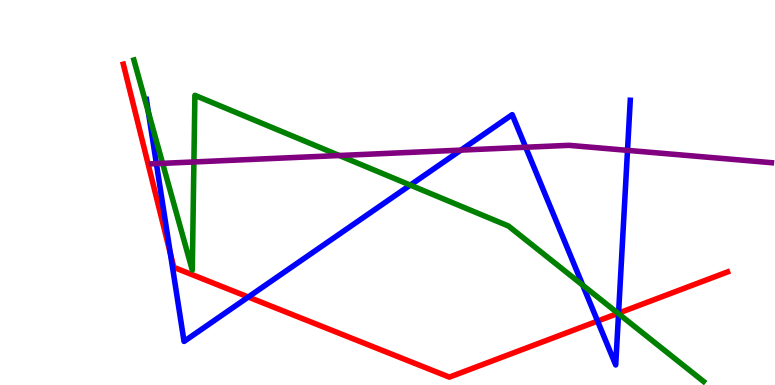[{'lines': ['blue', 'red'], 'intersections': [{'x': 2.2, 'y': 3.41}, {'x': 3.2, 'y': 2.29}, {'x': 7.71, 'y': 1.66}, {'x': 7.98, 'y': 1.87}]}, {'lines': ['green', 'red'], 'intersections': [{'x': 7.97, 'y': 1.86}]}, {'lines': ['purple', 'red'], 'intersections': []}, {'lines': ['blue', 'green'], 'intersections': [{'x': 1.91, 'y': 7.09}, {'x': 5.29, 'y': 5.19}, {'x': 7.52, 'y': 2.59}, {'x': 7.98, 'y': 1.85}]}, {'lines': ['blue', 'purple'], 'intersections': [{'x': 2.02, 'y': 5.75}, {'x': 5.95, 'y': 6.1}, {'x': 6.78, 'y': 6.18}, {'x': 8.1, 'y': 6.09}]}, {'lines': ['green', 'purple'], 'intersections': [{'x': 2.1, 'y': 5.76}, {'x': 2.5, 'y': 5.79}, {'x': 4.38, 'y': 5.96}]}]